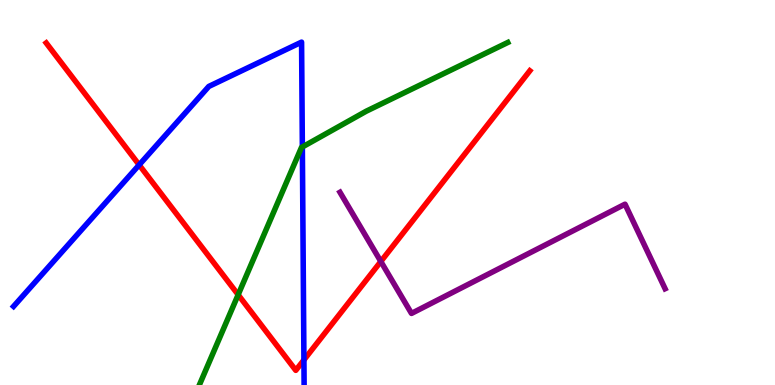[{'lines': ['blue', 'red'], 'intersections': [{'x': 1.8, 'y': 5.72}, {'x': 3.92, 'y': 0.651}]}, {'lines': ['green', 'red'], 'intersections': [{'x': 3.07, 'y': 2.34}]}, {'lines': ['purple', 'red'], 'intersections': [{'x': 4.91, 'y': 3.21}]}, {'lines': ['blue', 'green'], 'intersections': [{'x': 3.9, 'y': 6.18}]}, {'lines': ['blue', 'purple'], 'intersections': []}, {'lines': ['green', 'purple'], 'intersections': []}]